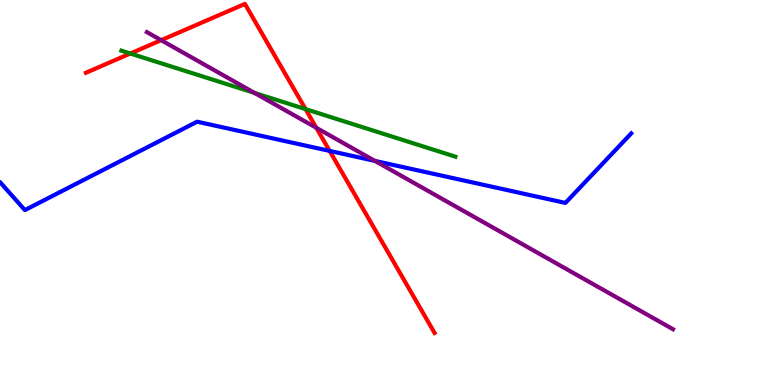[{'lines': ['blue', 'red'], 'intersections': [{'x': 4.25, 'y': 6.08}]}, {'lines': ['green', 'red'], 'intersections': [{'x': 1.68, 'y': 8.61}, {'x': 3.94, 'y': 7.17}]}, {'lines': ['purple', 'red'], 'intersections': [{'x': 2.08, 'y': 8.96}, {'x': 4.08, 'y': 6.68}]}, {'lines': ['blue', 'green'], 'intersections': []}, {'lines': ['blue', 'purple'], 'intersections': [{'x': 4.84, 'y': 5.82}]}, {'lines': ['green', 'purple'], 'intersections': [{'x': 3.28, 'y': 7.59}]}]